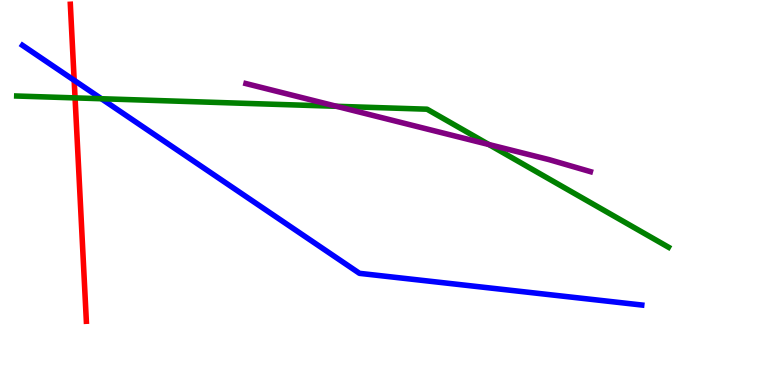[{'lines': ['blue', 'red'], 'intersections': [{'x': 0.957, 'y': 7.91}]}, {'lines': ['green', 'red'], 'intersections': [{'x': 0.969, 'y': 7.46}]}, {'lines': ['purple', 'red'], 'intersections': []}, {'lines': ['blue', 'green'], 'intersections': [{'x': 1.31, 'y': 7.44}]}, {'lines': ['blue', 'purple'], 'intersections': []}, {'lines': ['green', 'purple'], 'intersections': [{'x': 4.34, 'y': 7.24}, {'x': 6.31, 'y': 6.25}]}]